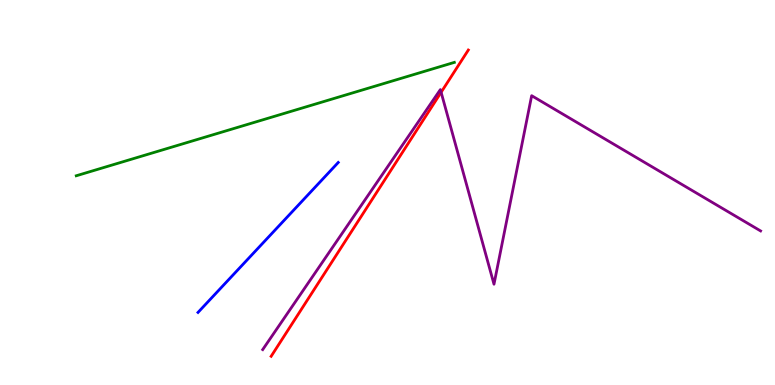[{'lines': ['blue', 'red'], 'intersections': []}, {'lines': ['green', 'red'], 'intersections': []}, {'lines': ['purple', 'red'], 'intersections': [{'x': 5.69, 'y': 7.6}]}, {'lines': ['blue', 'green'], 'intersections': []}, {'lines': ['blue', 'purple'], 'intersections': []}, {'lines': ['green', 'purple'], 'intersections': []}]